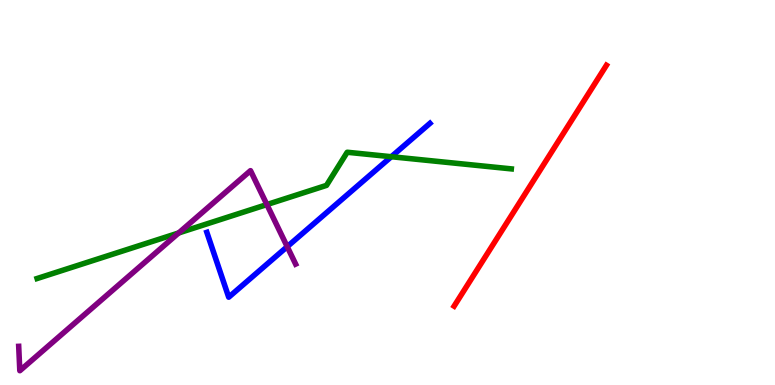[{'lines': ['blue', 'red'], 'intersections': []}, {'lines': ['green', 'red'], 'intersections': []}, {'lines': ['purple', 'red'], 'intersections': []}, {'lines': ['blue', 'green'], 'intersections': [{'x': 5.05, 'y': 5.93}]}, {'lines': ['blue', 'purple'], 'intersections': [{'x': 3.71, 'y': 3.59}]}, {'lines': ['green', 'purple'], 'intersections': [{'x': 2.31, 'y': 3.95}, {'x': 3.44, 'y': 4.69}]}]